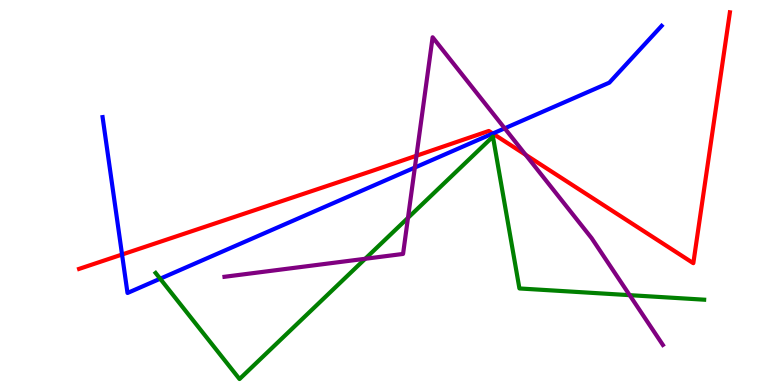[{'lines': ['blue', 'red'], 'intersections': [{'x': 1.57, 'y': 3.39}, {'x': 6.36, 'y': 6.53}]}, {'lines': ['green', 'red'], 'intersections': []}, {'lines': ['purple', 'red'], 'intersections': [{'x': 5.37, 'y': 5.96}, {'x': 6.78, 'y': 5.98}]}, {'lines': ['blue', 'green'], 'intersections': [{'x': 2.07, 'y': 2.76}]}, {'lines': ['blue', 'purple'], 'intersections': [{'x': 5.35, 'y': 5.65}, {'x': 6.51, 'y': 6.67}]}, {'lines': ['green', 'purple'], 'intersections': [{'x': 4.71, 'y': 3.28}, {'x': 5.26, 'y': 4.34}, {'x': 8.12, 'y': 2.33}]}]